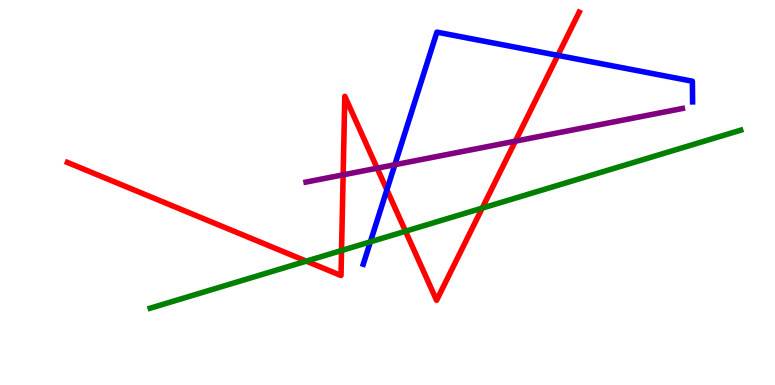[{'lines': ['blue', 'red'], 'intersections': [{'x': 4.99, 'y': 5.07}, {'x': 7.2, 'y': 8.56}]}, {'lines': ['green', 'red'], 'intersections': [{'x': 3.95, 'y': 3.22}, {'x': 4.41, 'y': 3.49}, {'x': 5.23, 'y': 3.99}, {'x': 6.22, 'y': 4.59}]}, {'lines': ['purple', 'red'], 'intersections': [{'x': 4.43, 'y': 5.46}, {'x': 4.87, 'y': 5.63}, {'x': 6.65, 'y': 6.33}]}, {'lines': ['blue', 'green'], 'intersections': [{'x': 4.78, 'y': 3.72}]}, {'lines': ['blue', 'purple'], 'intersections': [{'x': 5.09, 'y': 5.72}]}, {'lines': ['green', 'purple'], 'intersections': []}]